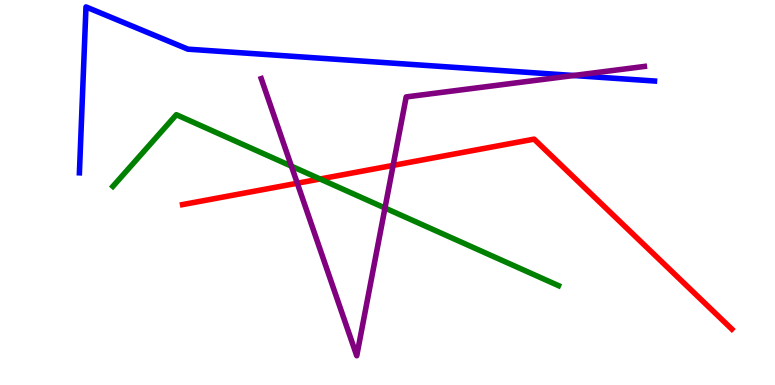[{'lines': ['blue', 'red'], 'intersections': []}, {'lines': ['green', 'red'], 'intersections': [{'x': 4.13, 'y': 5.35}]}, {'lines': ['purple', 'red'], 'intersections': [{'x': 3.84, 'y': 5.24}, {'x': 5.07, 'y': 5.7}]}, {'lines': ['blue', 'green'], 'intersections': []}, {'lines': ['blue', 'purple'], 'intersections': [{'x': 7.4, 'y': 8.04}]}, {'lines': ['green', 'purple'], 'intersections': [{'x': 3.76, 'y': 5.68}, {'x': 4.97, 'y': 4.6}]}]